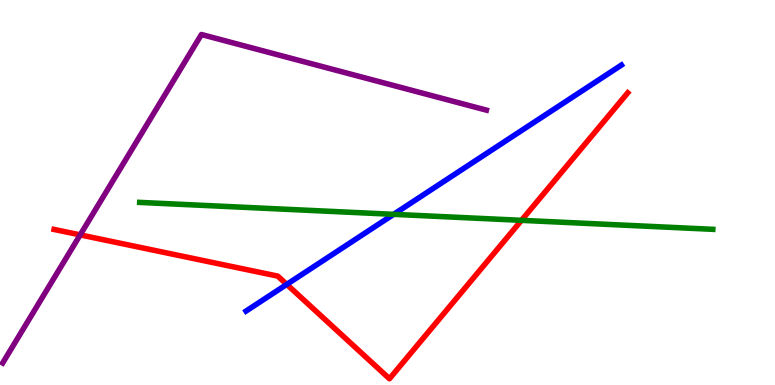[{'lines': ['blue', 'red'], 'intersections': [{'x': 3.7, 'y': 2.61}]}, {'lines': ['green', 'red'], 'intersections': [{'x': 6.73, 'y': 4.28}]}, {'lines': ['purple', 'red'], 'intersections': [{'x': 1.03, 'y': 3.9}]}, {'lines': ['blue', 'green'], 'intersections': [{'x': 5.08, 'y': 4.43}]}, {'lines': ['blue', 'purple'], 'intersections': []}, {'lines': ['green', 'purple'], 'intersections': []}]